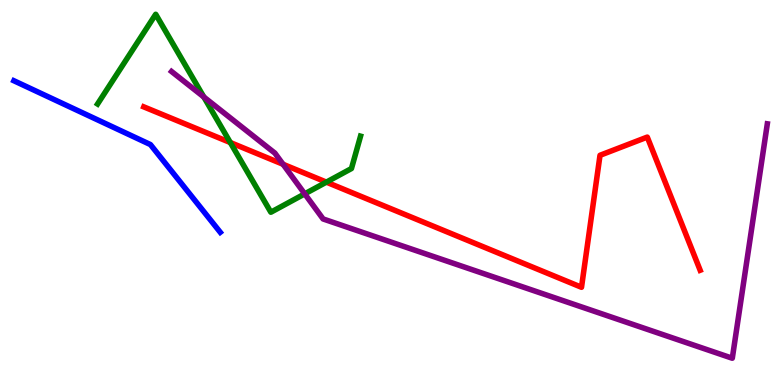[{'lines': ['blue', 'red'], 'intersections': []}, {'lines': ['green', 'red'], 'intersections': [{'x': 2.97, 'y': 6.3}, {'x': 4.21, 'y': 5.27}]}, {'lines': ['purple', 'red'], 'intersections': [{'x': 3.65, 'y': 5.73}]}, {'lines': ['blue', 'green'], 'intersections': []}, {'lines': ['blue', 'purple'], 'intersections': []}, {'lines': ['green', 'purple'], 'intersections': [{'x': 2.63, 'y': 7.48}, {'x': 3.93, 'y': 4.96}]}]